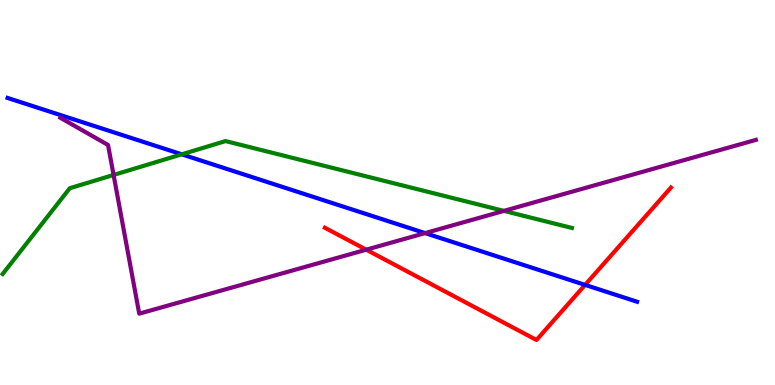[{'lines': ['blue', 'red'], 'intersections': [{'x': 7.55, 'y': 2.6}]}, {'lines': ['green', 'red'], 'intersections': []}, {'lines': ['purple', 'red'], 'intersections': [{'x': 4.73, 'y': 3.51}]}, {'lines': ['blue', 'green'], 'intersections': [{'x': 2.35, 'y': 5.99}]}, {'lines': ['blue', 'purple'], 'intersections': [{'x': 5.49, 'y': 3.95}]}, {'lines': ['green', 'purple'], 'intersections': [{'x': 1.47, 'y': 5.46}, {'x': 6.5, 'y': 4.52}]}]